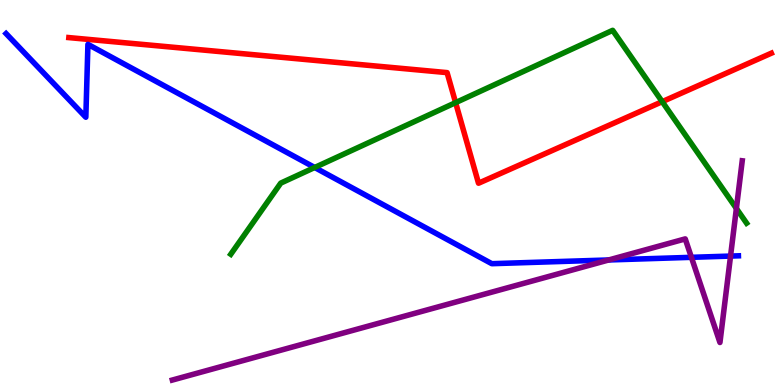[{'lines': ['blue', 'red'], 'intersections': []}, {'lines': ['green', 'red'], 'intersections': [{'x': 5.88, 'y': 7.33}, {'x': 8.54, 'y': 7.36}]}, {'lines': ['purple', 'red'], 'intersections': []}, {'lines': ['blue', 'green'], 'intersections': [{'x': 4.06, 'y': 5.65}]}, {'lines': ['blue', 'purple'], 'intersections': [{'x': 7.85, 'y': 3.25}, {'x': 8.92, 'y': 3.32}, {'x': 9.43, 'y': 3.35}]}, {'lines': ['green', 'purple'], 'intersections': [{'x': 9.5, 'y': 4.59}]}]